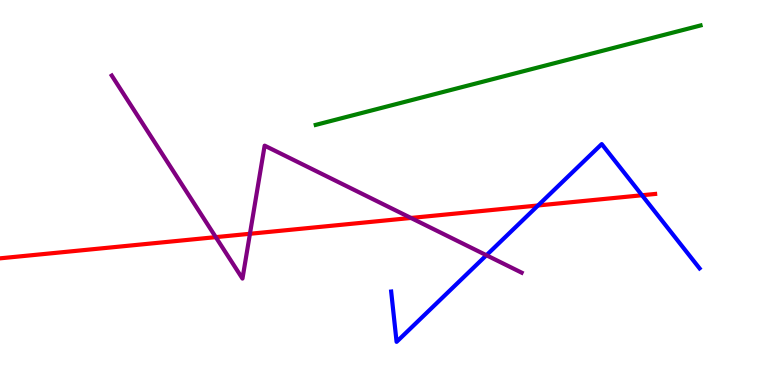[{'lines': ['blue', 'red'], 'intersections': [{'x': 6.94, 'y': 4.66}, {'x': 8.28, 'y': 4.93}]}, {'lines': ['green', 'red'], 'intersections': []}, {'lines': ['purple', 'red'], 'intersections': [{'x': 2.78, 'y': 3.84}, {'x': 3.23, 'y': 3.93}, {'x': 5.3, 'y': 4.34}]}, {'lines': ['blue', 'green'], 'intersections': []}, {'lines': ['blue', 'purple'], 'intersections': [{'x': 6.28, 'y': 3.37}]}, {'lines': ['green', 'purple'], 'intersections': []}]